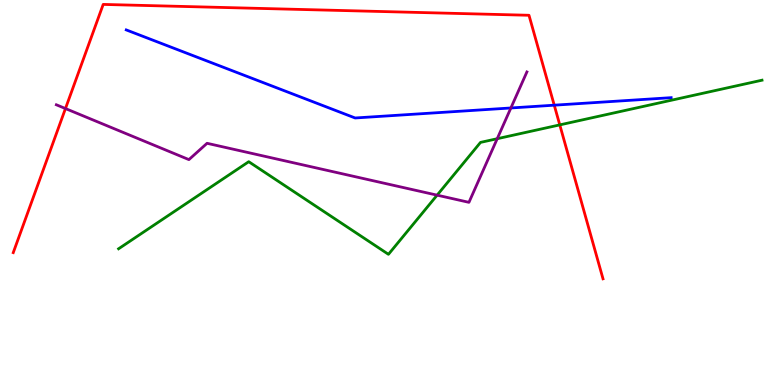[{'lines': ['blue', 'red'], 'intersections': [{'x': 7.15, 'y': 7.27}]}, {'lines': ['green', 'red'], 'intersections': [{'x': 7.22, 'y': 6.76}]}, {'lines': ['purple', 'red'], 'intersections': [{'x': 0.845, 'y': 7.18}]}, {'lines': ['blue', 'green'], 'intersections': []}, {'lines': ['blue', 'purple'], 'intersections': [{'x': 6.59, 'y': 7.2}]}, {'lines': ['green', 'purple'], 'intersections': [{'x': 5.64, 'y': 4.93}, {'x': 6.42, 'y': 6.4}]}]